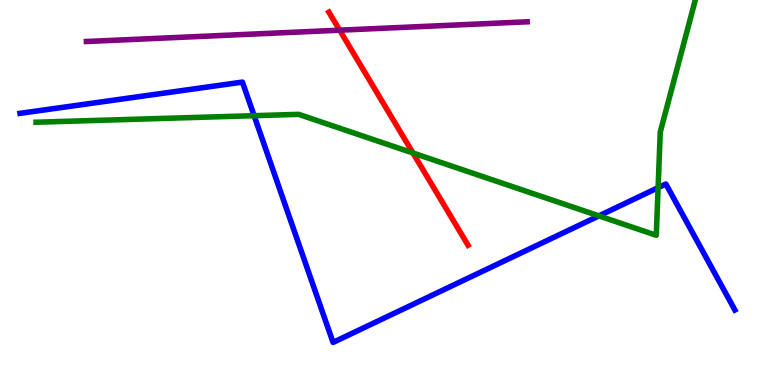[{'lines': ['blue', 'red'], 'intersections': []}, {'lines': ['green', 'red'], 'intersections': [{'x': 5.33, 'y': 6.03}]}, {'lines': ['purple', 'red'], 'intersections': [{'x': 4.38, 'y': 9.22}]}, {'lines': ['blue', 'green'], 'intersections': [{'x': 3.28, 'y': 7.0}, {'x': 7.73, 'y': 4.39}, {'x': 8.49, 'y': 5.13}]}, {'lines': ['blue', 'purple'], 'intersections': []}, {'lines': ['green', 'purple'], 'intersections': []}]